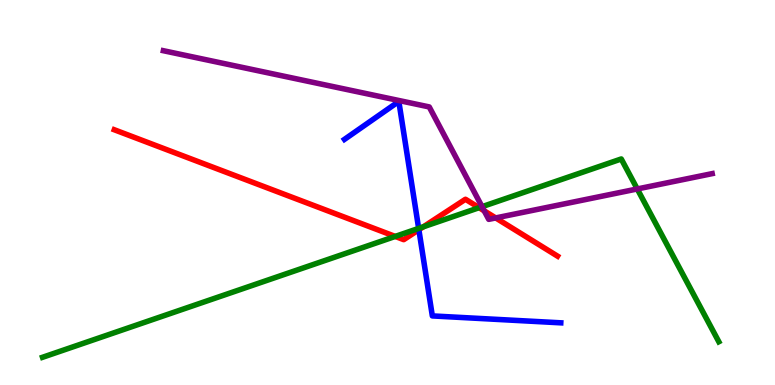[{'lines': ['blue', 'red'], 'intersections': [{'x': 5.4, 'y': 4.03}]}, {'lines': ['green', 'red'], 'intersections': [{'x': 5.1, 'y': 3.86}, {'x': 5.46, 'y': 4.11}, {'x': 6.18, 'y': 4.61}]}, {'lines': ['purple', 'red'], 'intersections': [{'x': 6.25, 'y': 4.52}, {'x': 6.4, 'y': 4.34}]}, {'lines': ['blue', 'green'], 'intersections': [{'x': 5.4, 'y': 4.07}]}, {'lines': ['blue', 'purple'], 'intersections': []}, {'lines': ['green', 'purple'], 'intersections': [{'x': 6.22, 'y': 4.63}, {'x': 8.22, 'y': 5.09}]}]